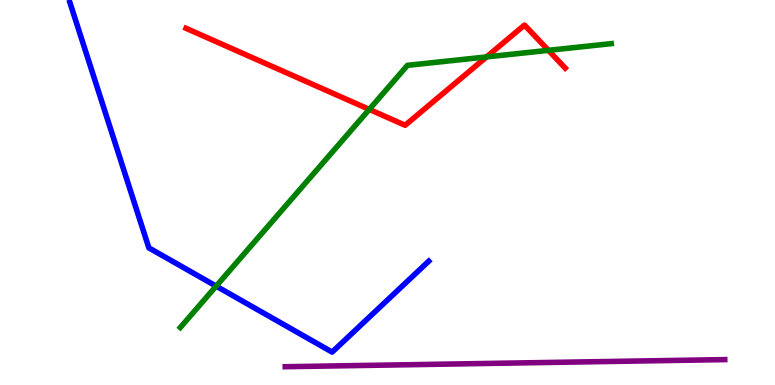[{'lines': ['blue', 'red'], 'intersections': []}, {'lines': ['green', 'red'], 'intersections': [{'x': 4.76, 'y': 7.16}, {'x': 6.28, 'y': 8.52}, {'x': 7.08, 'y': 8.69}]}, {'lines': ['purple', 'red'], 'intersections': []}, {'lines': ['blue', 'green'], 'intersections': [{'x': 2.79, 'y': 2.57}]}, {'lines': ['blue', 'purple'], 'intersections': []}, {'lines': ['green', 'purple'], 'intersections': []}]